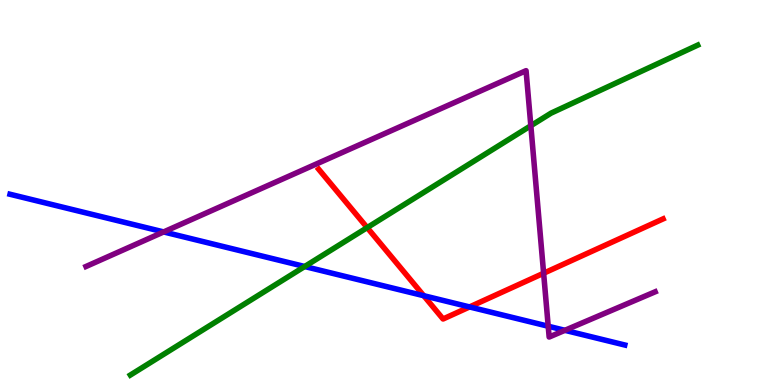[{'lines': ['blue', 'red'], 'intersections': [{'x': 5.47, 'y': 2.32}, {'x': 6.06, 'y': 2.03}]}, {'lines': ['green', 'red'], 'intersections': [{'x': 4.74, 'y': 4.09}]}, {'lines': ['purple', 'red'], 'intersections': [{'x': 7.01, 'y': 2.9}]}, {'lines': ['blue', 'green'], 'intersections': [{'x': 3.93, 'y': 3.08}]}, {'lines': ['blue', 'purple'], 'intersections': [{'x': 2.11, 'y': 3.98}, {'x': 7.07, 'y': 1.53}, {'x': 7.29, 'y': 1.42}]}, {'lines': ['green', 'purple'], 'intersections': [{'x': 6.85, 'y': 6.73}]}]